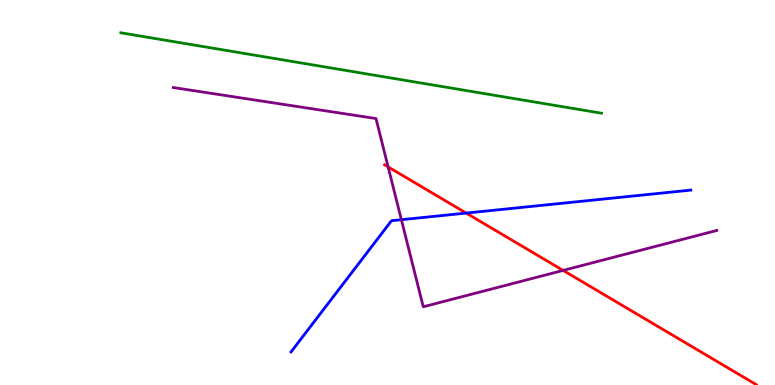[{'lines': ['blue', 'red'], 'intersections': [{'x': 6.02, 'y': 4.47}]}, {'lines': ['green', 'red'], 'intersections': []}, {'lines': ['purple', 'red'], 'intersections': [{'x': 5.01, 'y': 5.66}, {'x': 7.27, 'y': 2.98}]}, {'lines': ['blue', 'green'], 'intersections': []}, {'lines': ['blue', 'purple'], 'intersections': [{'x': 5.18, 'y': 4.29}]}, {'lines': ['green', 'purple'], 'intersections': []}]